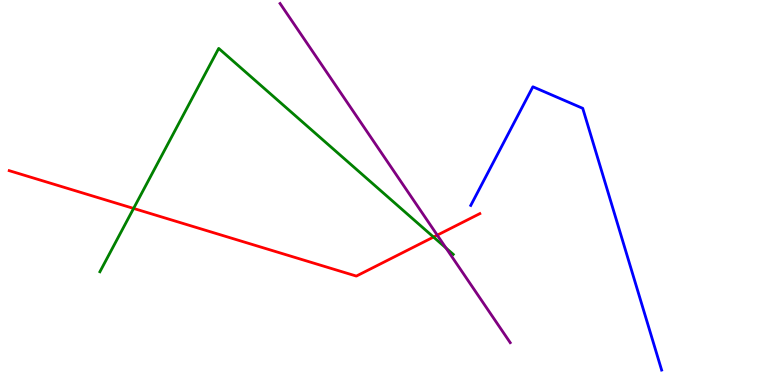[{'lines': ['blue', 'red'], 'intersections': []}, {'lines': ['green', 'red'], 'intersections': [{'x': 1.72, 'y': 4.59}, {'x': 5.59, 'y': 3.84}]}, {'lines': ['purple', 'red'], 'intersections': [{'x': 5.64, 'y': 3.89}]}, {'lines': ['blue', 'green'], 'intersections': []}, {'lines': ['blue', 'purple'], 'intersections': []}, {'lines': ['green', 'purple'], 'intersections': [{'x': 5.75, 'y': 3.56}]}]